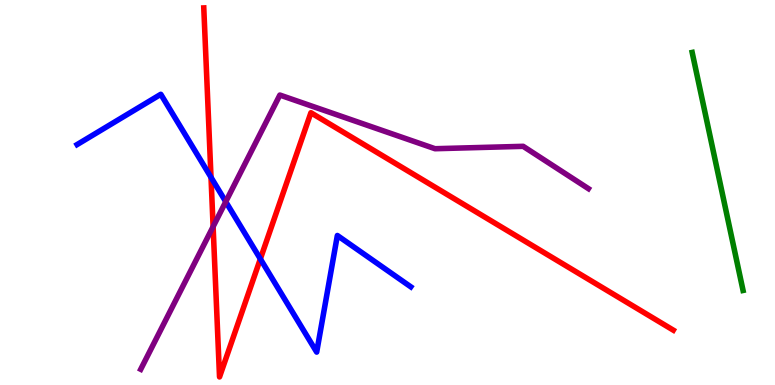[{'lines': ['blue', 'red'], 'intersections': [{'x': 2.72, 'y': 5.39}, {'x': 3.36, 'y': 3.27}]}, {'lines': ['green', 'red'], 'intersections': []}, {'lines': ['purple', 'red'], 'intersections': [{'x': 2.75, 'y': 4.11}]}, {'lines': ['blue', 'green'], 'intersections': []}, {'lines': ['blue', 'purple'], 'intersections': [{'x': 2.91, 'y': 4.76}]}, {'lines': ['green', 'purple'], 'intersections': []}]